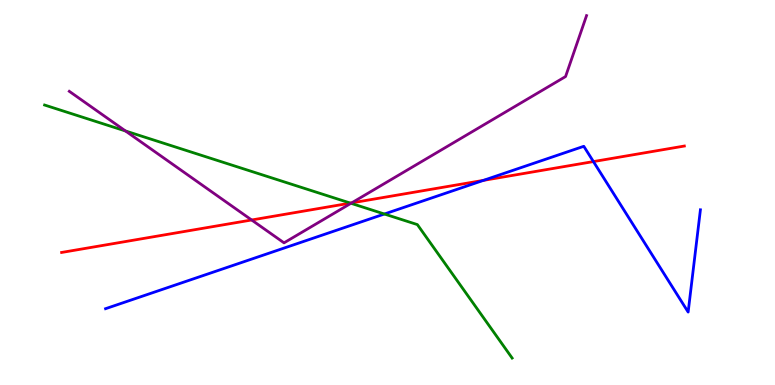[{'lines': ['blue', 'red'], 'intersections': [{'x': 6.24, 'y': 5.32}, {'x': 7.66, 'y': 5.8}]}, {'lines': ['green', 'red'], 'intersections': [{'x': 4.52, 'y': 4.72}]}, {'lines': ['purple', 'red'], 'intersections': [{'x': 3.25, 'y': 4.29}, {'x': 4.54, 'y': 4.73}]}, {'lines': ['blue', 'green'], 'intersections': [{'x': 4.96, 'y': 4.44}]}, {'lines': ['blue', 'purple'], 'intersections': []}, {'lines': ['green', 'purple'], 'intersections': [{'x': 1.62, 'y': 6.6}, {'x': 4.53, 'y': 4.72}]}]